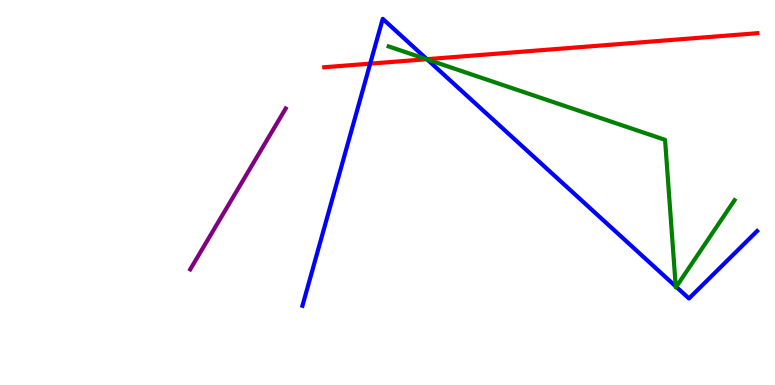[{'lines': ['blue', 'red'], 'intersections': [{'x': 4.78, 'y': 8.35}, {'x': 5.51, 'y': 8.46}]}, {'lines': ['green', 'red'], 'intersections': [{'x': 5.5, 'y': 8.46}]}, {'lines': ['purple', 'red'], 'intersections': []}, {'lines': ['blue', 'green'], 'intersections': [{'x': 5.51, 'y': 8.46}, {'x': 8.72, 'y': 2.56}, {'x': 8.73, 'y': 2.55}]}, {'lines': ['blue', 'purple'], 'intersections': []}, {'lines': ['green', 'purple'], 'intersections': []}]